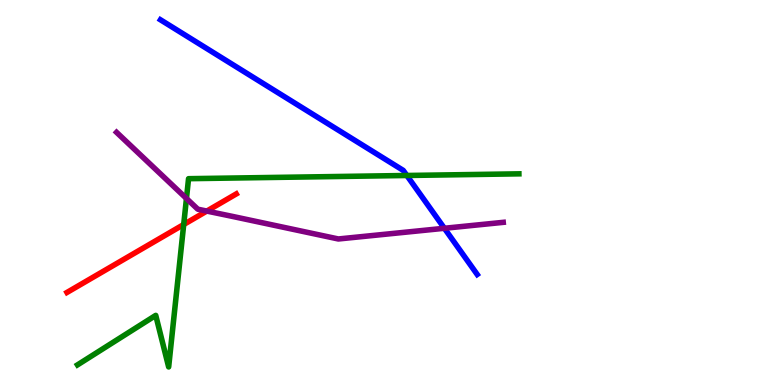[{'lines': ['blue', 'red'], 'intersections': []}, {'lines': ['green', 'red'], 'intersections': [{'x': 2.37, 'y': 4.17}]}, {'lines': ['purple', 'red'], 'intersections': [{'x': 2.67, 'y': 4.52}]}, {'lines': ['blue', 'green'], 'intersections': [{'x': 5.25, 'y': 5.44}]}, {'lines': ['blue', 'purple'], 'intersections': [{'x': 5.73, 'y': 4.07}]}, {'lines': ['green', 'purple'], 'intersections': [{'x': 2.41, 'y': 4.84}]}]